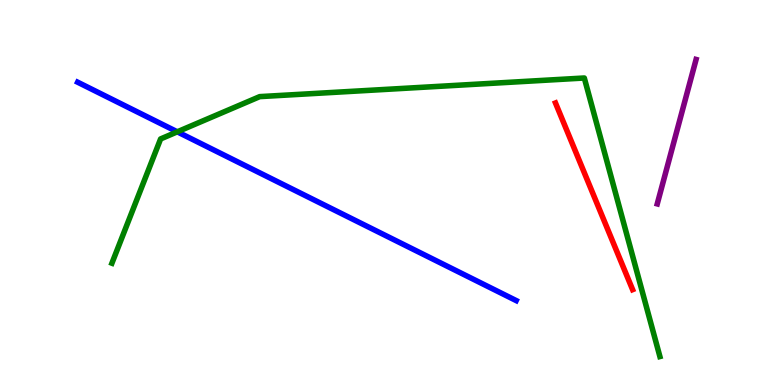[{'lines': ['blue', 'red'], 'intersections': []}, {'lines': ['green', 'red'], 'intersections': []}, {'lines': ['purple', 'red'], 'intersections': []}, {'lines': ['blue', 'green'], 'intersections': [{'x': 2.29, 'y': 6.58}]}, {'lines': ['blue', 'purple'], 'intersections': []}, {'lines': ['green', 'purple'], 'intersections': []}]